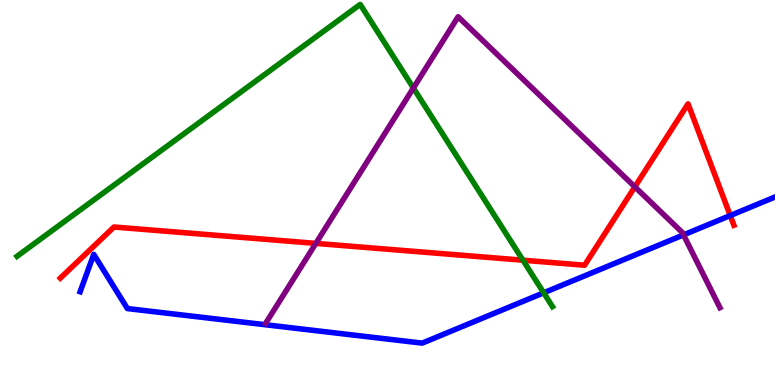[{'lines': ['blue', 'red'], 'intersections': [{'x': 9.42, 'y': 4.4}]}, {'lines': ['green', 'red'], 'intersections': [{'x': 6.75, 'y': 3.24}]}, {'lines': ['purple', 'red'], 'intersections': [{'x': 4.08, 'y': 3.68}, {'x': 8.19, 'y': 5.15}]}, {'lines': ['blue', 'green'], 'intersections': [{'x': 7.02, 'y': 2.39}]}, {'lines': ['blue', 'purple'], 'intersections': [{'x': 8.82, 'y': 3.9}]}, {'lines': ['green', 'purple'], 'intersections': [{'x': 5.33, 'y': 7.71}]}]